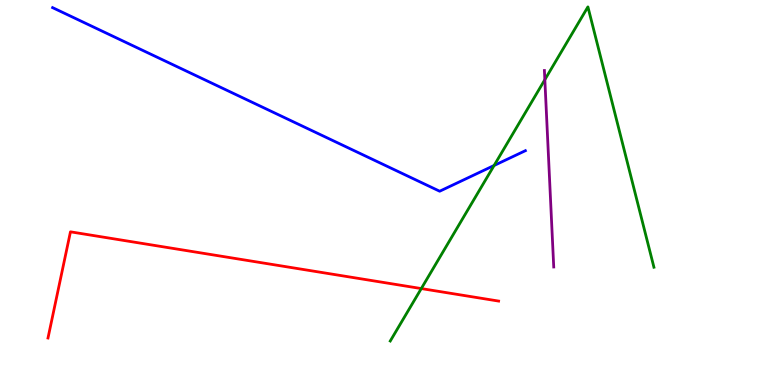[{'lines': ['blue', 'red'], 'intersections': []}, {'lines': ['green', 'red'], 'intersections': [{'x': 5.44, 'y': 2.5}]}, {'lines': ['purple', 'red'], 'intersections': []}, {'lines': ['blue', 'green'], 'intersections': [{'x': 6.38, 'y': 5.7}]}, {'lines': ['blue', 'purple'], 'intersections': []}, {'lines': ['green', 'purple'], 'intersections': [{'x': 7.03, 'y': 7.93}]}]